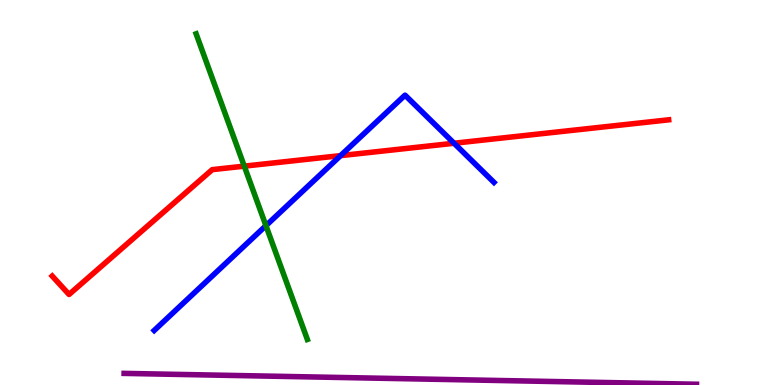[{'lines': ['blue', 'red'], 'intersections': [{'x': 4.39, 'y': 5.96}, {'x': 5.86, 'y': 6.28}]}, {'lines': ['green', 'red'], 'intersections': [{'x': 3.15, 'y': 5.68}]}, {'lines': ['purple', 'red'], 'intersections': []}, {'lines': ['blue', 'green'], 'intersections': [{'x': 3.43, 'y': 4.14}]}, {'lines': ['blue', 'purple'], 'intersections': []}, {'lines': ['green', 'purple'], 'intersections': []}]